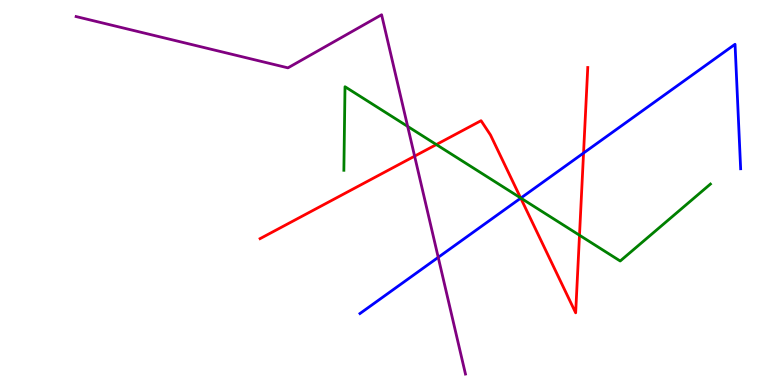[{'lines': ['blue', 'red'], 'intersections': [{'x': 6.72, 'y': 4.85}, {'x': 7.53, 'y': 6.03}]}, {'lines': ['green', 'red'], 'intersections': [{'x': 5.63, 'y': 6.25}, {'x': 6.72, 'y': 4.86}, {'x': 7.48, 'y': 3.89}]}, {'lines': ['purple', 'red'], 'intersections': [{'x': 5.35, 'y': 5.94}]}, {'lines': ['blue', 'green'], 'intersections': [{'x': 6.72, 'y': 4.86}]}, {'lines': ['blue', 'purple'], 'intersections': [{'x': 5.65, 'y': 3.32}]}, {'lines': ['green', 'purple'], 'intersections': [{'x': 5.26, 'y': 6.72}]}]